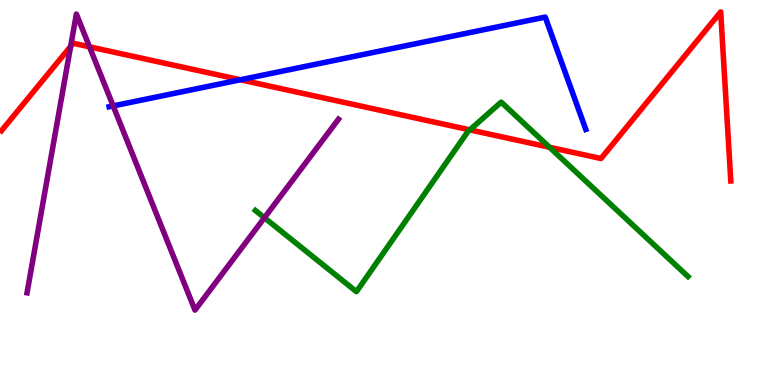[{'lines': ['blue', 'red'], 'intersections': [{'x': 3.1, 'y': 7.93}]}, {'lines': ['green', 'red'], 'intersections': [{'x': 6.06, 'y': 6.63}, {'x': 7.09, 'y': 6.17}]}, {'lines': ['purple', 'red'], 'intersections': [{'x': 0.912, 'y': 8.8}, {'x': 1.15, 'y': 8.78}]}, {'lines': ['blue', 'green'], 'intersections': []}, {'lines': ['blue', 'purple'], 'intersections': [{'x': 1.46, 'y': 7.25}]}, {'lines': ['green', 'purple'], 'intersections': [{'x': 3.41, 'y': 4.34}]}]